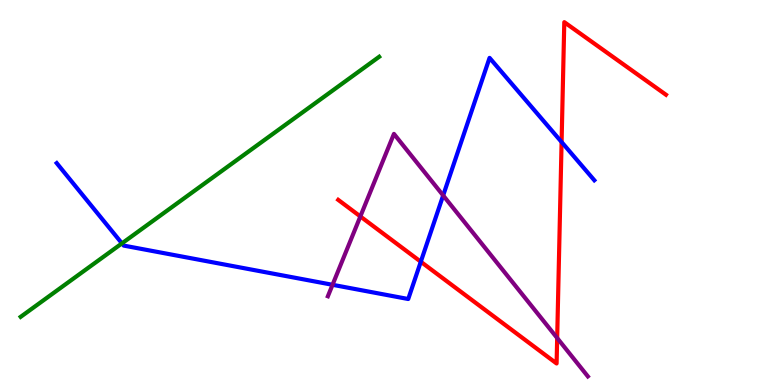[{'lines': ['blue', 'red'], 'intersections': [{'x': 5.43, 'y': 3.2}, {'x': 7.25, 'y': 6.31}]}, {'lines': ['green', 'red'], 'intersections': []}, {'lines': ['purple', 'red'], 'intersections': [{'x': 4.65, 'y': 4.38}, {'x': 7.19, 'y': 1.22}]}, {'lines': ['blue', 'green'], 'intersections': [{'x': 1.57, 'y': 3.68}]}, {'lines': ['blue', 'purple'], 'intersections': [{'x': 4.29, 'y': 2.6}, {'x': 5.72, 'y': 4.92}]}, {'lines': ['green', 'purple'], 'intersections': []}]